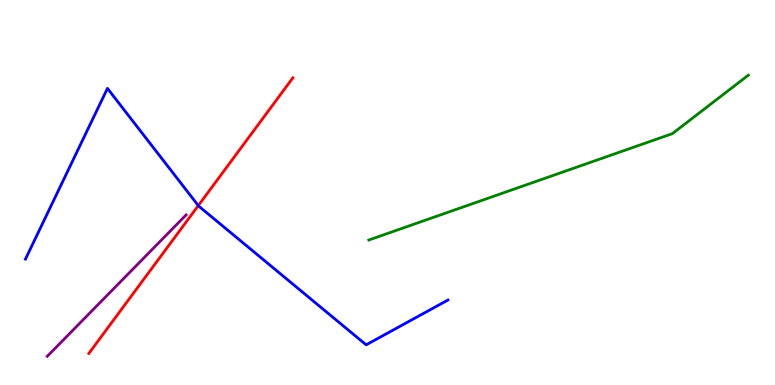[{'lines': ['blue', 'red'], 'intersections': [{'x': 2.56, 'y': 4.66}]}, {'lines': ['green', 'red'], 'intersections': []}, {'lines': ['purple', 'red'], 'intersections': []}, {'lines': ['blue', 'green'], 'intersections': []}, {'lines': ['blue', 'purple'], 'intersections': []}, {'lines': ['green', 'purple'], 'intersections': []}]